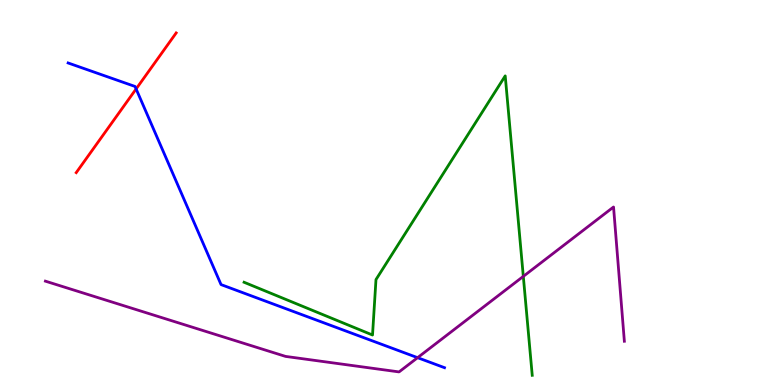[{'lines': ['blue', 'red'], 'intersections': [{'x': 1.76, 'y': 7.69}]}, {'lines': ['green', 'red'], 'intersections': []}, {'lines': ['purple', 'red'], 'intersections': []}, {'lines': ['blue', 'green'], 'intersections': []}, {'lines': ['blue', 'purple'], 'intersections': [{'x': 5.39, 'y': 0.71}]}, {'lines': ['green', 'purple'], 'intersections': [{'x': 6.75, 'y': 2.82}]}]